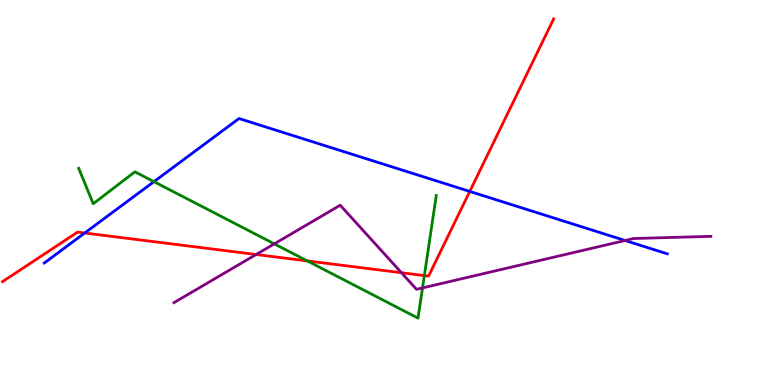[{'lines': ['blue', 'red'], 'intersections': [{'x': 1.09, 'y': 3.95}, {'x': 6.06, 'y': 5.03}]}, {'lines': ['green', 'red'], 'intersections': [{'x': 3.97, 'y': 3.22}, {'x': 5.48, 'y': 2.84}]}, {'lines': ['purple', 'red'], 'intersections': [{'x': 3.3, 'y': 3.39}, {'x': 5.18, 'y': 2.92}]}, {'lines': ['blue', 'green'], 'intersections': [{'x': 1.99, 'y': 5.28}]}, {'lines': ['blue', 'purple'], 'intersections': [{'x': 8.07, 'y': 3.75}]}, {'lines': ['green', 'purple'], 'intersections': [{'x': 3.54, 'y': 3.67}, {'x': 5.45, 'y': 2.52}]}]